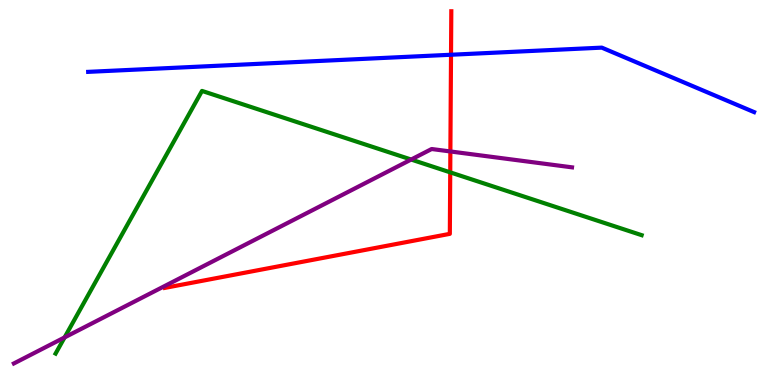[{'lines': ['blue', 'red'], 'intersections': [{'x': 5.82, 'y': 8.58}]}, {'lines': ['green', 'red'], 'intersections': [{'x': 5.81, 'y': 5.52}]}, {'lines': ['purple', 'red'], 'intersections': [{'x': 5.81, 'y': 6.07}]}, {'lines': ['blue', 'green'], 'intersections': []}, {'lines': ['blue', 'purple'], 'intersections': []}, {'lines': ['green', 'purple'], 'intersections': [{'x': 0.833, 'y': 1.24}, {'x': 5.31, 'y': 5.86}]}]